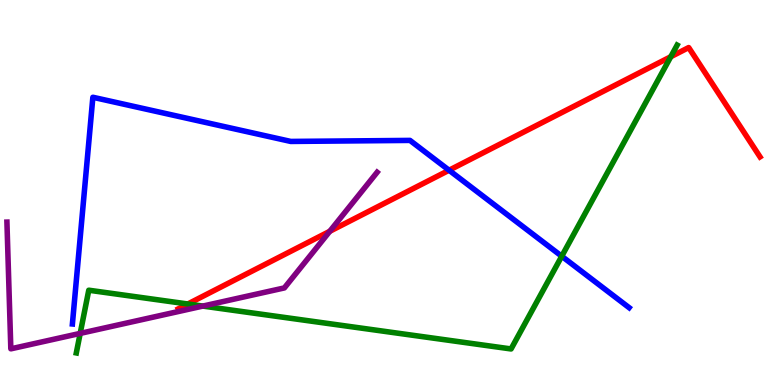[{'lines': ['blue', 'red'], 'intersections': [{'x': 5.79, 'y': 5.58}]}, {'lines': ['green', 'red'], 'intersections': [{'x': 2.42, 'y': 2.1}, {'x': 8.66, 'y': 8.53}]}, {'lines': ['purple', 'red'], 'intersections': [{'x': 4.26, 'y': 3.99}]}, {'lines': ['blue', 'green'], 'intersections': [{'x': 7.25, 'y': 3.34}]}, {'lines': ['blue', 'purple'], 'intersections': []}, {'lines': ['green', 'purple'], 'intersections': [{'x': 1.03, 'y': 1.34}, {'x': 2.62, 'y': 2.05}]}]